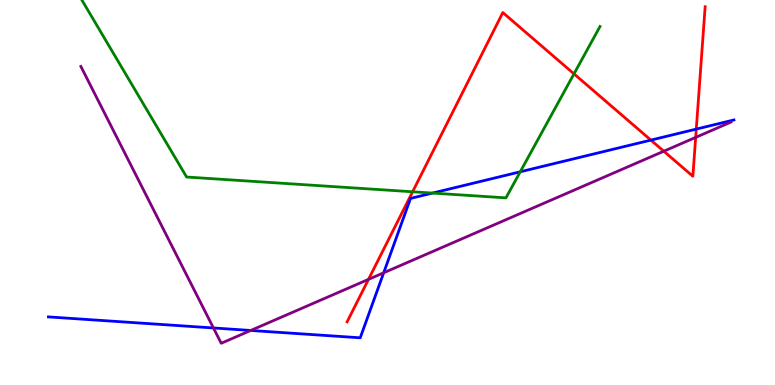[{'lines': ['blue', 'red'], 'intersections': [{'x': 8.4, 'y': 6.36}, {'x': 8.98, 'y': 6.65}]}, {'lines': ['green', 'red'], 'intersections': [{'x': 5.32, 'y': 5.02}, {'x': 7.41, 'y': 8.08}]}, {'lines': ['purple', 'red'], 'intersections': [{'x': 4.75, 'y': 2.74}, {'x': 8.57, 'y': 6.07}, {'x': 8.98, 'y': 6.43}]}, {'lines': ['blue', 'green'], 'intersections': [{'x': 5.58, 'y': 4.98}, {'x': 6.71, 'y': 5.54}]}, {'lines': ['blue', 'purple'], 'intersections': [{'x': 2.75, 'y': 1.48}, {'x': 3.24, 'y': 1.42}, {'x': 4.95, 'y': 2.92}]}, {'lines': ['green', 'purple'], 'intersections': []}]